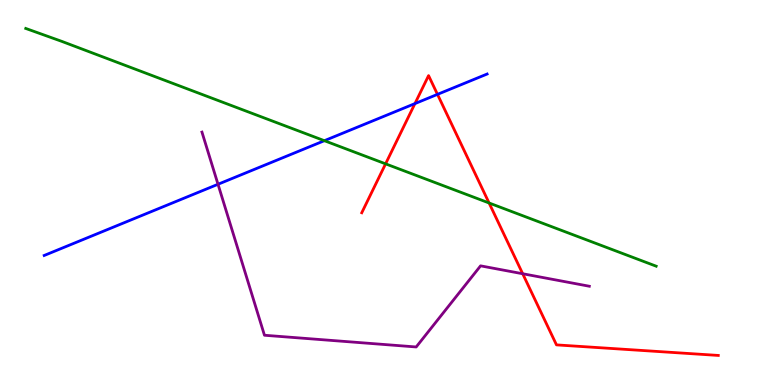[{'lines': ['blue', 'red'], 'intersections': [{'x': 5.35, 'y': 7.31}, {'x': 5.64, 'y': 7.55}]}, {'lines': ['green', 'red'], 'intersections': [{'x': 4.98, 'y': 5.74}, {'x': 6.31, 'y': 4.73}]}, {'lines': ['purple', 'red'], 'intersections': [{'x': 6.74, 'y': 2.89}]}, {'lines': ['blue', 'green'], 'intersections': [{'x': 4.19, 'y': 6.35}]}, {'lines': ['blue', 'purple'], 'intersections': [{'x': 2.81, 'y': 5.21}]}, {'lines': ['green', 'purple'], 'intersections': []}]